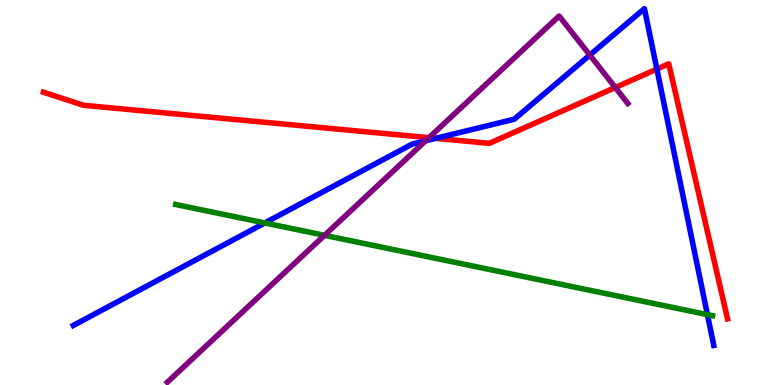[{'lines': ['blue', 'red'], 'intersections': [{'x': 5.62, 'y': 6.41}, {'x': 8.48, 'y': 8.21}]}, {'lines': ['green', 'red'], 'intersections': []}, {'lines': ['purple', 'red'], 'intersections': [{'x': 5.53, 'y': 6.42}, {'x': 7.94, 'y': 7.73}]}, {'lines': ['blue', 'green'], 'intersections': [{'x': 3.42, 'y': 4.21}, {'x': 9.13, 'y': 1.83}]}, {'lines': ['blue', 'purple'], 'intersections': [{'x': 5.49, 'y': 6.34}, {'x': 7.61, 'y': 8.57}]}, {'lines': ['green', 'purple'], 'intersections': [{'x': 4.19, 'y': 3.89}]}]